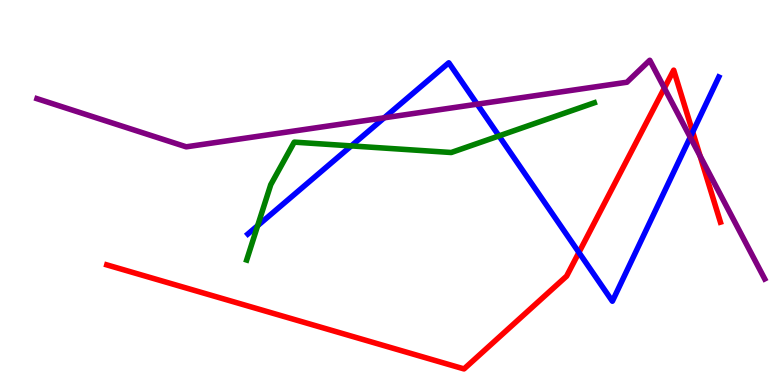[{'lines': ['blue', 'red'], 'intersections': [{'x': 7.47, 'y': 3.44}, {'x': 8.94, 'y': 6.57}]}, {'lines': ['green', 'red'], 'intersections': []}, {'lines': ['purple', 'red'], 'intersections': [{'x': 8.57, 'y': 7.71}, {'x': 9.03, 'y': 5.95}]}, {'lines': ['blue', 'green'], 'intersections': [{'x': 3.32, 'y': 4.14}, {'x': 4.53, 'y': 6.21}, {'x': 6.44, 'y': 6.47}]}, {'lines': ['blue', 'purple'], 'intersections': [{'x': 4.96, 'y': 6.94}, {'x': 6.16, 'y': 7.29}, {'x': 8.91, 'y': 6.44}]}, {'lines': ['green', 'purple'], 'intersections': []}]